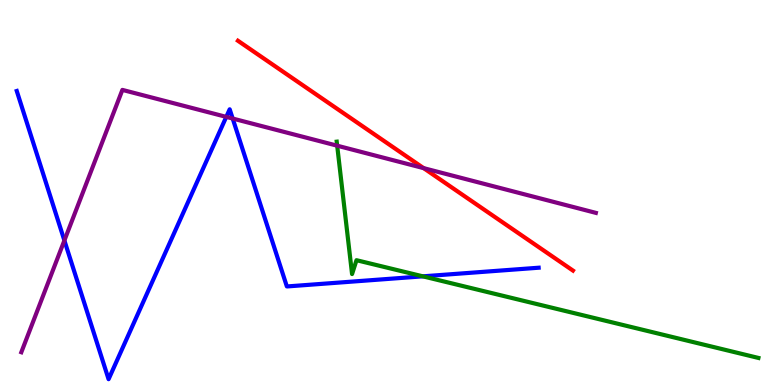[{'lines': ['blue', 'red'], 'intersections': []}, {'lines': ['green', 'red'], 'intersections': []}, {'lines': ['purple', 'red'], 'intersections': [{'x': 5.47, 'y': 5.63}]}, {'lines': ['blue', 'green'], 'intersections': [{'x': 5.46, 'y': 2.82}]}, {'lines': ['blue', 'purple'], 'intersections': [{'x': 0.831, 'y': 3.75}, {'x': 2.92, 'y': 6.96}, {'x': 3.0, 'y': 6.92}]}, {'lines': ['green', 'purple'], 'intersections': [{'x': 4.35, 'y': 6.22}]}]